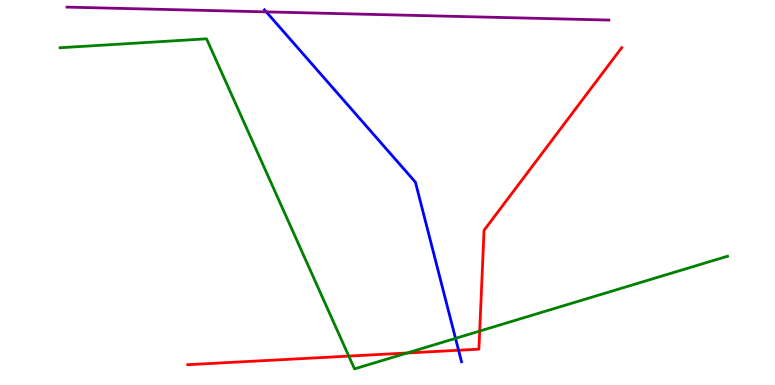[{'lines': ['blue', 'red'], 'intersections': [{'x': 5.92, 'y': 0.903}]}, {'lines': ['green', 'red'], 'intersections': [{'x': 4.5, 'y': 0.75}, {'x': 5.25, 'y': 0.831}, {'x': 6.19, 'y': 1.4}]}, {'lines': ['purple', 'red'], 'intersections': []}, {'lines': ['blue', 'green'], 'intersections': [{'x': 5.88, 'y': 1.21}]}, {'lines': ['blue', 'purple'], 'intersections': [{'x': 3.44, 'y': 9.69}]}, {'lines': ['green', 'purple'], 'intersections': []}]